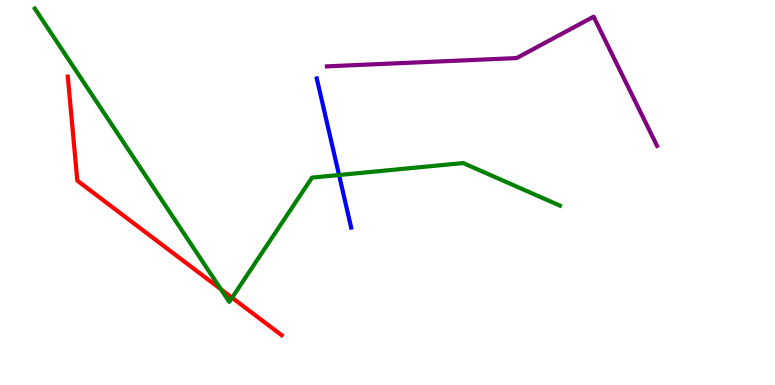[{'lines': ['blue', 'red'], 'intersections': []}, {'lines': ['green', 'red'], 'intersections': [{'x': 2.85, 'y': 2.49}, {'x': 2.99, 'y': 2.27}]}, {'lines': ['purple', 'red'], 'intersections': []}, {'lines': ['blue', 'green'], 'intersections': [{'x': 4.37, 'y': 5.45}]}, {'lines': ['blue', 'purple'], 'intersections': []}, {'lines': ['green', 'purple'], 'intersections': []}]